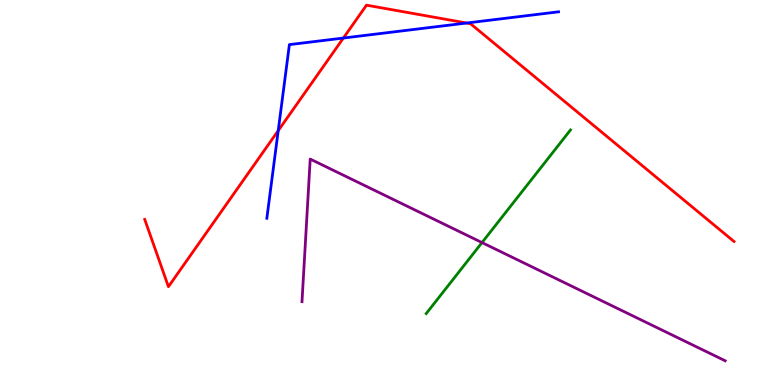[{'lines': ['blue', 'red'], 'intersections': [{'x': 3.59, 'y': 6.61}, {'x': 4.43, 'y': 9.01}, {'x': 6.02, 'y': 9.4}]}, {'lines': ['green', 'red'], 'intersections': []}, {'lines': ['purple', 'red'], 'intersections': []}, {'lines': ['blue', 'green'], 'intersections': []}, {'lines': ['blue', 'purple'], 'intersections': []}, {'lines': ['green', 'purple'], 'intersections': [{'x': 6.22, 'y': 3.7}]}]